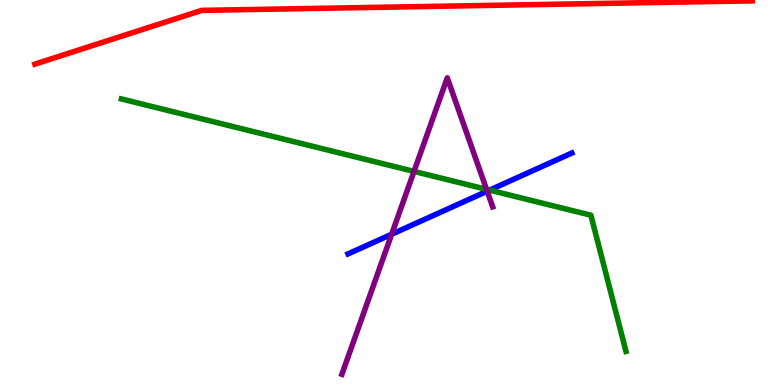[{'lines': ['blue', 'red'], 'intersections': []}, {'lines': ['green', 'red'], 'intersections': []}, {'lines': ['purple', 'red'], 'intersections': []}, {'lines': ['blue', 'green'], 'intersections': [{'x': 6.32, 'y': 5.06}]}, {'lines': ['blue', 'purple'], 'intersections': [{'x': 5.05, 'y': 3.92}, {'x': 6.29, 'y': 5.03}]}, {'lines': ['green', 'purple'], 'intersections': [{'x': 5.34, 'y': 5.55}, {'x': 6.28, 'y': 5.08}]}]